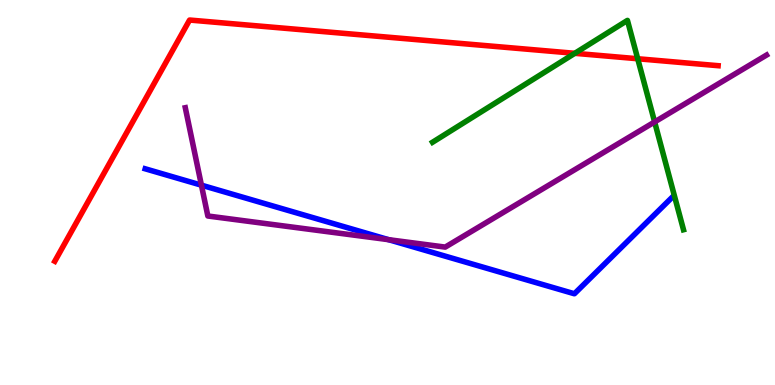[{'lines': ['blue', 'red'], 'intersections': []}, {'lines': ['green', 'red'], 'intersections': [{'x': 7.42, 'y': 8.62}, {'x': 8.23, 'y': 8.47}]}, {'lines': ['purple', 'red'], 'intersections': []}, {'lines': ['blue', 'green'], 'intersections': []}, {'lines': ['blue', 'purple'], 'intersections': [{'x': 2.6, 'y': 5.19}, {'x': 5.02, 'y': 3.77}]}, {'lines': ['green', 'purple'], 'intersections': [{'x': 8.45, 'y': 6.83}]}]